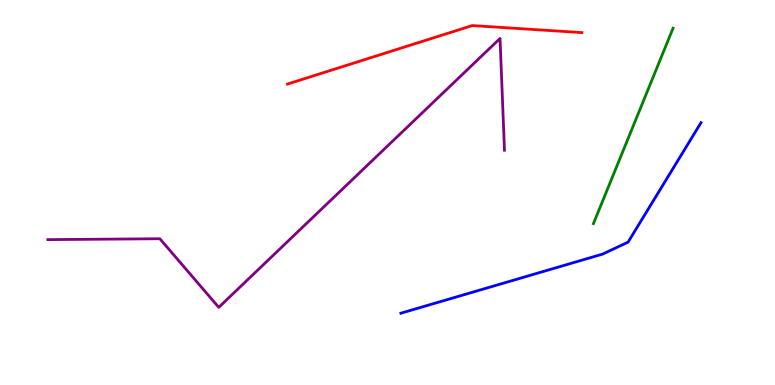[{'lines': ['blue', 'red'], 'intersections': []}, {'lines': ['green', 'red'], 'intersections': []}, {'lines': ['purple', 'red'], 'intersections': []}, {'lines': ['blue', 'green'], 'intersections': []}, {'lines': ['blue', 'purple'], 'intersections': []}, {'lines': ['green', 'purple'], 'intersections': []}]